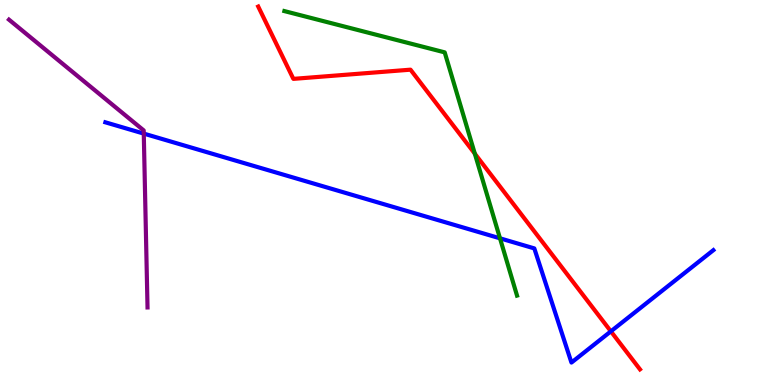[{'lines': ['blue', 'red'], 'intersections': [{'x': 7.88, 'y': 1.39}]}, {'lines': ['green', 'red'], 'intersections': [{'x': 6.13, 'y': 6.01}]}, {'lines': ['purple', 'red'], 'intersections': []}, {'lines': ['blue', 'green'], 'intersections': [{'x': 6.45, 'y': 3.81}]}, {'lines': ['blue', 'purple'], 'intersections': [{'x': 1.86, 'y': 6.53}]}, {'lines': ['green', 'purple'], 'intersections': []}]